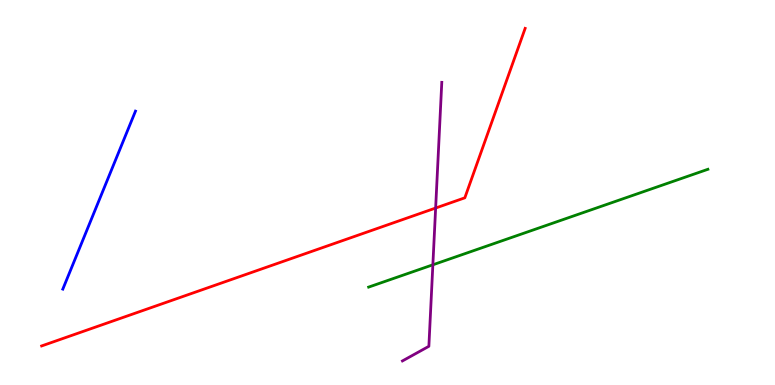[{'lines': ['blue', 'red'], 'intersections': []}, {'lines': ['green', 'red'], 'intersections': []}, {'lines': ['purple', 'red'], 'intersections': [{'x': 5.62, 'y': 4.6}]}, {'lines': ['blue', 'green'], 'intersections': []}, {'lines': ['blue', 'purple'], 'intersections': []}, {'lines': ['green', 'purple'], 'intersections': [{'x': 5.59, 'y': 3.12}]}]